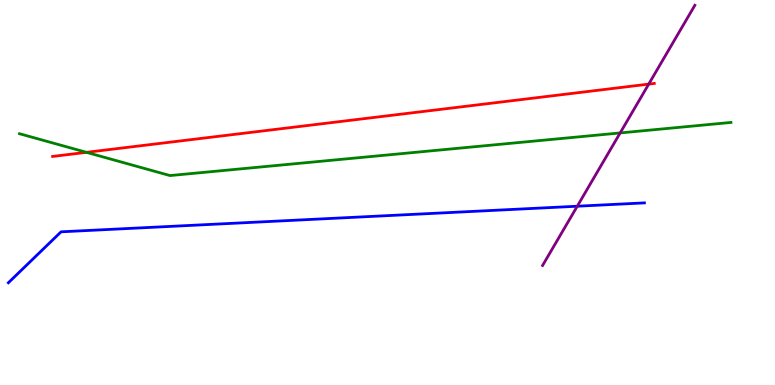[{'lines': ['blue', 'red'], 'intersections': []}, {'lines': ['green', 'red'], 'intersections': [{'x': 1.12, 'y': 6.04}]}, {'lines': ['purple', 'red'], 'intersections': [{'x': 8.37, 'y': 7.82}]}, {'lines': ['blue', 'green'], 'intersections': []}, {'lines': ['blue', 'purple'], 'intersections': [{'x': 7.45, 'y': 4.64}]}, {'lines': ['green', 'purple'], 'intersections': [{'x': 8.0, 'y': 6.55}]}]